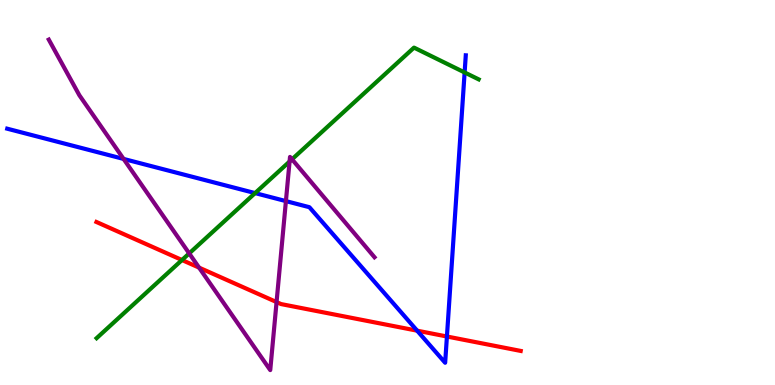[{'lines': ['blue', 'red'], 'intersections': [{'x': 5.38, 'y': 1.41}, {'x': 5.77, 'y': 1.26}]}, {'lines': ['green', 'red'], 'intersections': [{'x': 2.35, 'y': 3.25}]}, {'lines': ['purple', 'red'], 'intersections': [{'x': 2.57, 'y': 3.05}, {'x': 3.57, 'y': 2.15}]}, {'lines': ['blue', 'green'], 'intersections': [{'x': 3.29, 'y': 4.98}, {'x': 6.0, 'y': 8.12}]}, {'lines': ['blue', 'purple'], 'intersections': [{'x': 1.59, 'y': 5.87}, {'x': 3.69, 'y': 4.78}]}, {'lines': ['green', 'purple'], 'intersections': [{'x': 2.44, 'y': 3.42}, {'x': 3.74, 'y': 5.8}, {'x': 3.77, 'y': 5.86}]}]